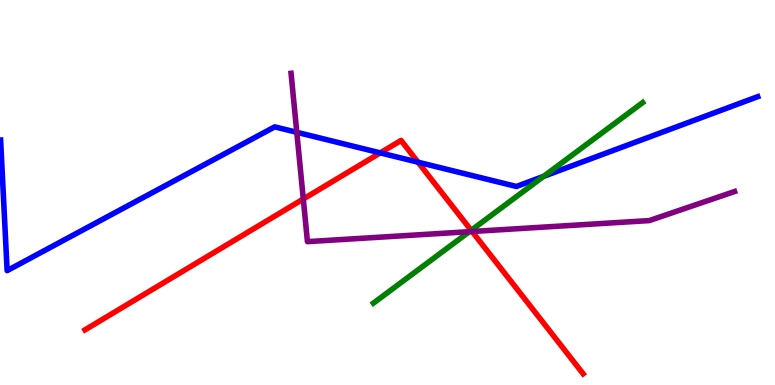[{'lines': ['blue', 'red'], 'intersections': [{'x': 4.91, 'y': 6.03}, {'x': 5.39, 'y': 5.79}]}, {'lines': ['green', 'red'], 'intersections': [{'x': 6.08, 'y': 4.02}]}, {'lines': ['purple', 'red'], 'intersections': [{'x': 3.91, 'y': 4.83}, {'x': 6.09, 'y': 3.99}]}, {'lines': ['blue', 'green'], 'intersections': [{'x': 7.01, 'y': 5.42}]}, {'lines': ['blue', 'purple'], 'intersections': [{'x': 3.83, 'y': 6.56}]}, {'lines': ['green', 'purple'], 'intersections': [{'x': 6.06, 'y': 3.98}]}]